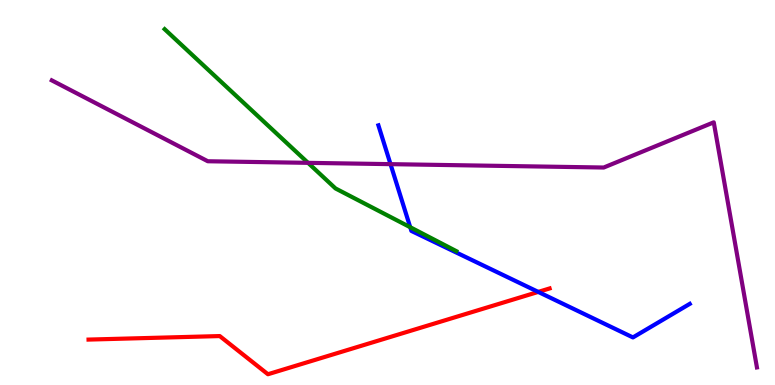[{'lines': ['blue', 'red'], 'intersections': [{'x': 6.94, 'y': 2.42}]}, {'lines': ['green', 'red'], 'intersections': []}, {'lines': ['purple', 'red'], 'intersections': []}, {'lines': ['blue', 'green'], 'intersections': [{'x': 5.29, 'y': 4.1}]}, {'lines': ['blue', 'purple'], 'intersections': [{'x': 5.04, 'y': 5.74}]}, {'lines': ['green', 'purple'], 'intersections': [{'x': 3.97, 'y': 5.77}]}]